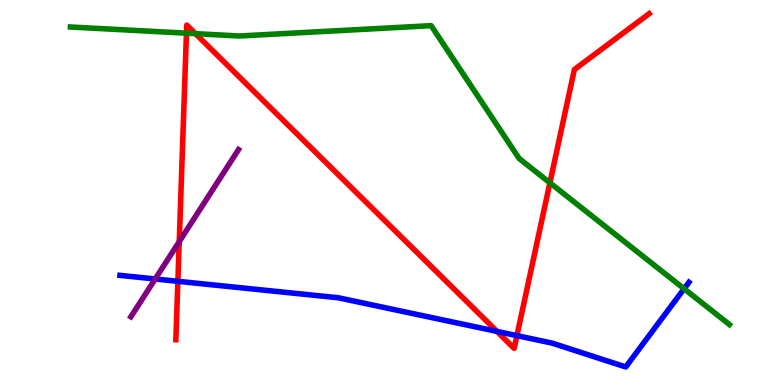[{'lines': ['blue', 'red'], 'intersections': [{'x': 2.3, 'y': 2.69}, {'x': 6.41, 'y': 1.39}, {'x': 6.67, 'y': 1.28}]}, {'lines': ['green', 'red'], 'intersections': [{'x': 2.41, 'y': 9.14}, {'x': 2.52, 'y': 9.13}, {'x': 7.1, 'y': 5.25}]}, {'lines': ['purple', 'red'], 'intersections': [{'x': 2.31, 'y': 3.72}]}, {'lines': ['blue', 'green'], 'intersections': [{'x': 8.83, 'y': 2.5}]}, {'lines': ['blue', 'purple'], 'intersections': [{'x': 2.0, 'y': 2.75}]}, {'lines': ['green', 'purple'], 'intersections': []}]